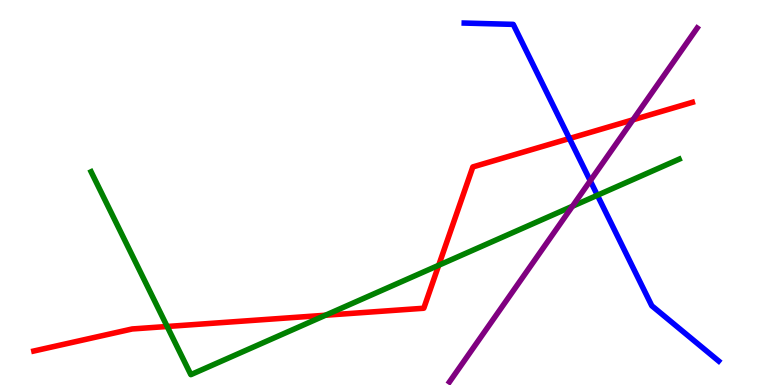[{'lines': ['blue', 'red'], 'intersections': [{'x': 7.35, 'y': 6.4}]}, {'lines': ['green', 'red'], 'intersections': [{'x': 2.16, 'y': 1.52}, {'x': 4.2, 'y': 1.81}, {'x': 5.66, 'y': 3.11}]}, {'lines': ['purple', 'red'], 'intersections': [{'x': 8.17, 'y': 6.89}]}, {'lines': ['blue', 'green'], 'intersections': [{'x': 7.71, 'y': 4.93}]}, {'lines': ['blue', 'purple'], 'intersections': [{'x': 7.62, 'y': 5.3}]}, {'lines': ['green', 'purple'], 'intersections': [{'x': 7.39, 'y': 4.64}]}]